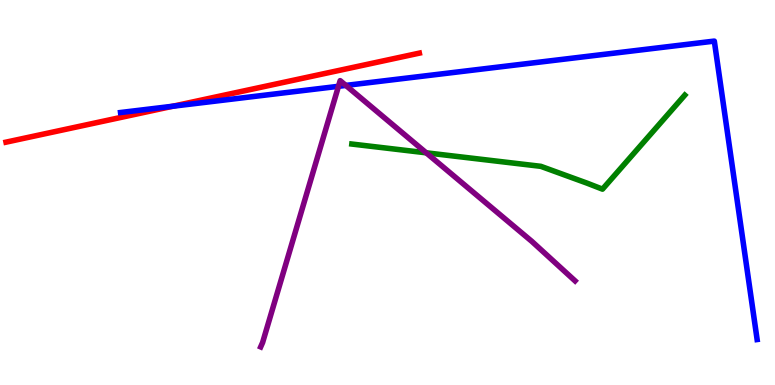[{'lines': ['blue', 'red'], 'intersections': [{'x': 2.23, 'y': 7.24}]}, {'lines': ['green', 'red'], 'intersections': []}, {'lines': ['purple', 'red'], 'intersections': []}, {'lines': ['blue', 'green'], 'intersections': []}, {'lines': ['blue', 'purple'], 'intersections': [{'x': 4.37, 'y': 7.76}, {'x': 4.46, 'y': 7.78}]}, {'lines': ['green', 'purple'], 'intersections': [{'x': 5.5, 'y': 6.03}]}]